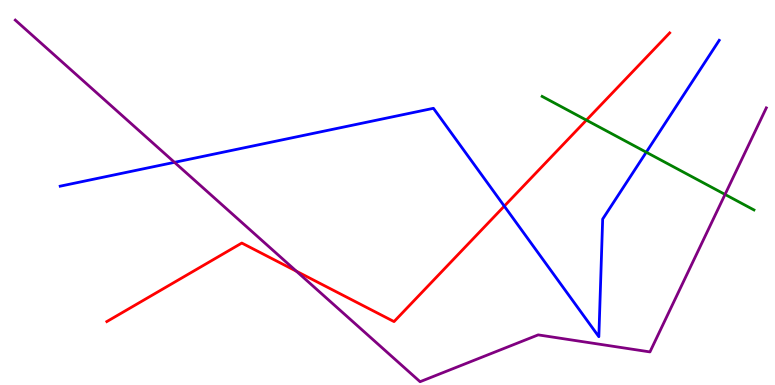[{'lines': ['blue', 'red'], 'intersections': [{'x': 6.51, 'y': 4.65}]}, {'lines': ['green', 'red'], 'intersections': [{'x': 7.57, 'y': 6.88}]}, {'lines': ['purple', 'red'], 'intersections': [{'x': 3.82, 'y': 2.96}]}, {'lines': ['blue', 'green'], 'intersections': [{'x': 8.34, 'y': 6.05}]}, {'lines': ['blue', 'purple'], 'intersections': [{'x': 2.25, 'y': 5.78}]}, {'lines': ['green', 'purple'], 'intersections': [{'x': 9.36, 'y': 4.95}]}]